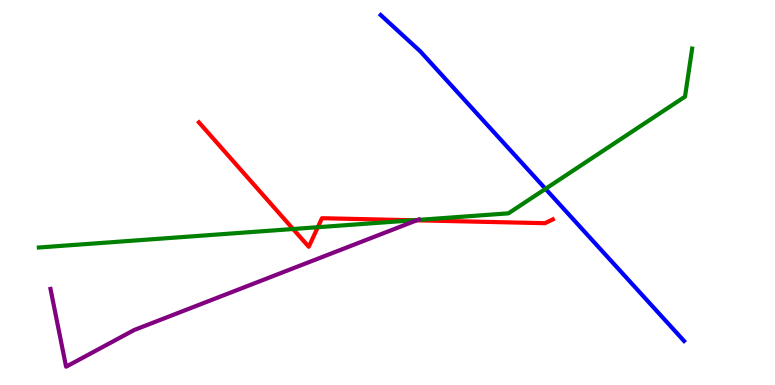[{'lines': ['blue', 'red'], 'intersections': []}, {'lines': ['green', 'red'], 'intersections': [{'x': 3.78, 'y': 4.05}, {'x': 4.1, 'y': 4.1}, {'x': 5.33, 'y': 4.28}]}, {'lines': ['purple', 'red'], 'intersections': [{'x': 5.38, 'y': 4.28}]}, {'lines': ['blue', 'green'], 'intersections': [{'x': 7.04, 'y': 5.1}]}, {'lines': ['blue', 'purple'], 'intersections': []}, {'lines': ['green', 'purple'], 'intersections': [{'x': 5.39, 'y': 4.29}]}]